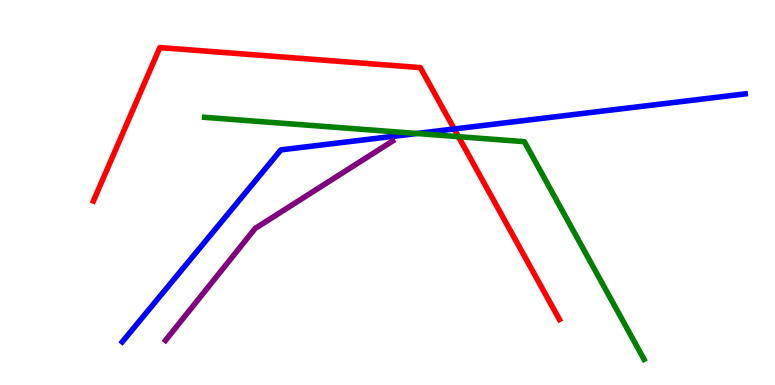[{'lines': ['blue', 'red'], 'intersections': [{'x': 5.86, 'y': 6.65}]}, {'lines': ['green', 'red'], 'intersections': [{'x': 5.92, 'y': 6.45}]}, {'lines': ['purple', 'red'], 'intersections': []}, {'lines': ['blue', 'green'], 'intersections': [{'x': 5.38, 'y': 6.53}]}, {'lines': ['blue', 'purple'], 'intersections': []}, {'lines': ['green', 'purple'], 'intersections': []}]